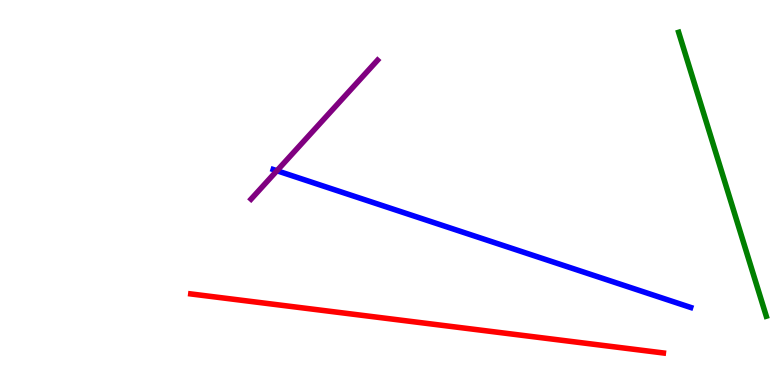[{'lines': ['blue', 'red'], 'intersections': []}, {'lines': ['green', 'red'], 'intersections': []}, {'lines': ['purple', 'red'], 'intersections': []}, {'lines': ['blue', 'green'], 'intersections': []}, {'lines': ['blue', 'purple'], 'intersections': [{'x': 3.57, 'y': 5.57}]}, {'lines': ['green', 'purple'], 'intersections': []}]